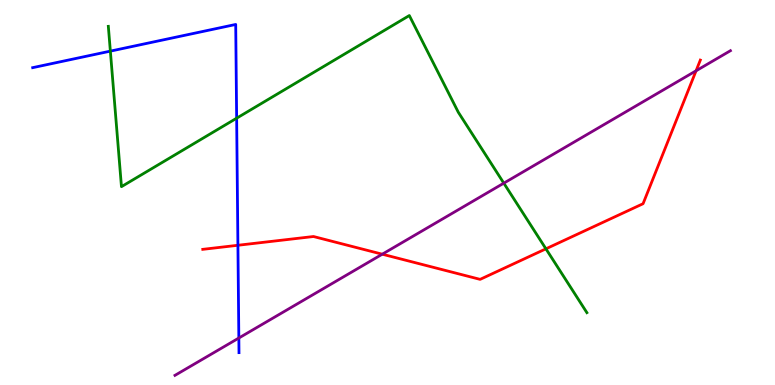[{'lines': ['blue', 'red'], 'intersections': [{'x': 3.07, 'y': 3.63}]}, {'lines': ['green', 'red'], 'intersections': [{'x': 7.04, 'y': 3.54}]}, {'lines': ['purple', 'red'], 'intersections': [{'x': 4.93, 'y': 3.4}, {'x': 8.98, 'y': 8.16}]}, {'lines': ['blue', 'green'], 'intersections': [{'x': 1.42, 'y': 8.67}, {'x': 3.05, 'y': 6.93}]}, {'lines': ['blue', 'purple'], 'intersections': [{'x': 3.08, 'y': 1.22}]}, {'lines': ['green', 'purple'], 'intersections': [{'x': 6.5, 'y': 5.24}]}]